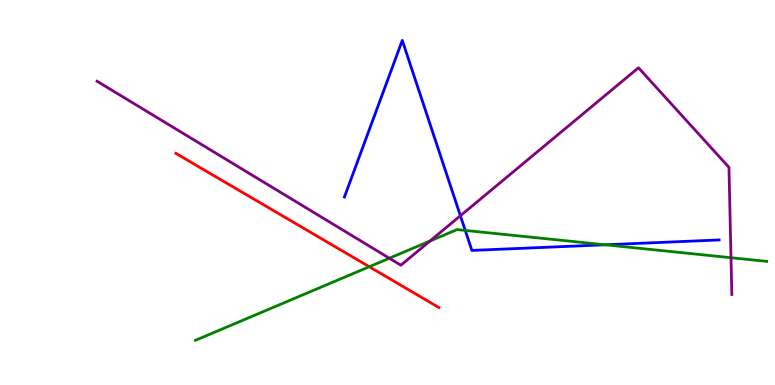[{'lines': ['blue', 'red'], 'intersections': []}, {'lines': ['green', 'red'], 'intersections': [{'x': 4.77, 'y': 3.07}]}, {'lines': ['purple', 'red'], 'intersections': []}, {'lines': ['blue', 'green'], 'intersections': [{'x': 6.0, 'y': 4.01}, {'x': 7.81, 'y': 3.64}]}, {'lines': ['blue', 'purple'], 'intersections': [{'x': 5.94, 'y': 4.4}]}, {'lines': ['green', 'purple'], 'intersections': [{'x': 5.02, 'y': 3.29}, {'x': 5.55, 'y': 3.74}, {'x': 9.43, 'y': 3.31}]}]